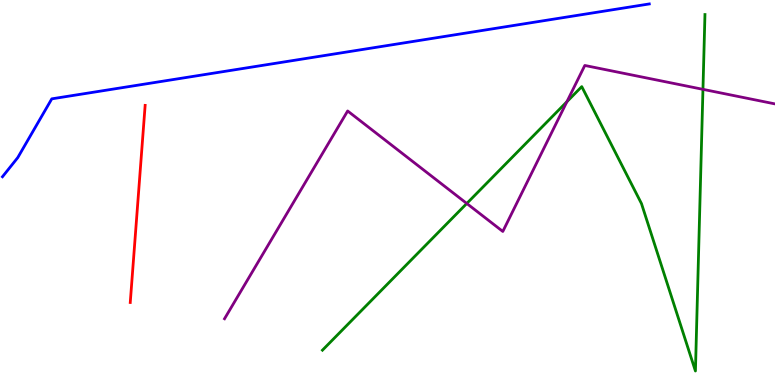[{'lines': ['blue', 'red'], 'intersections': []}, {'lines': ['green', 'red'], 'intersections': []}, {'lines': ['purple', 'red'], 'intersections': []}, {'lines': ['blue', 'green'], 'intersections': []}, {'lines': ['blue', 'purple'], 'intersections': []}, {'lines': ['green', 'purple'], 'intersections': [{'x': 6.02, 'y': 4.71}, {'x': 7.31, 'y': 7.36}, {'x': 9.07, 'y': 7.68}]}]